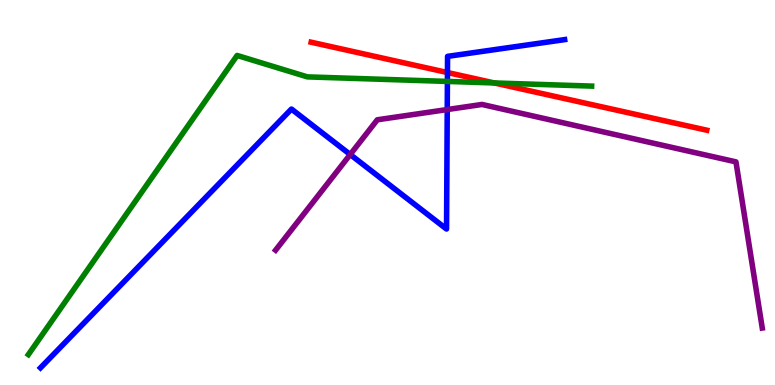[{'lines': ['blue', 'red'], 'intersections': [{'x': 5.77, 'y': 8.12}]}, {'lines': ['green', 'red'], 'intersections': [{'x': 6.38, 'y': 7.85}]}, {'lines': ['purple', 'red'], 'intersections': []}, {'lines': ['blue', 'green'], 'intersections': [{'x': 5.77, 'y': 7.89}]}, {'lines': ['blue', 'purple'], 'intersections': [{'x': 4.52, 'y': 5.99}, {'x': 5.77, 'y': 7.15}]}, {'lines': ['green', 'purple'], 'intersections': []}]